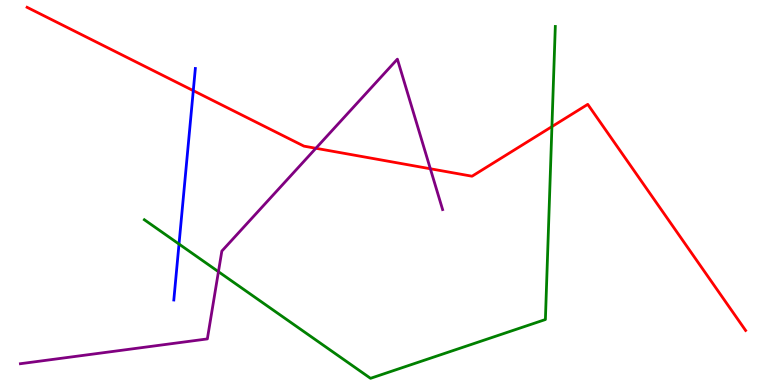[{'lines': ['blue', 'red'], 'intersections': [{'x': 2.49, 'y': 7.65}]}, {'lines': ['green', 'red'], 'intersections': [{'x': 7.12, 'y': 6.71}]}, {'lines': ['purple', 'red'], 'intersections': [{'x': 4.08, 'y': 6.15}, {'x': 5.55, 'y': 5.62}]}, {'lines': ['blue', 'green'], 'intersections': [{'x': 2.31, 'y': 3.66}]}, {'lines': ['blue', 'purple'], 'intersections': []}, {'lines': ['green', 'purple'], 'intersections': [{'x': 2.82, 'y': 2.94}]}]